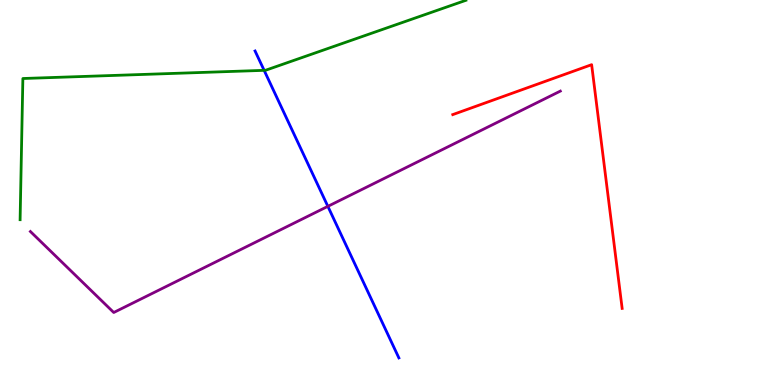[{'lines': ['blue', 'red'], 'intersections': []}, {'lines': ['green', 'red'], 'intersections': []}, {'lines': ['purple', 'red'], 'intersections': []}, {'lines': ['blue', 'green'], 'intersections': [{'x': 3.41, 'y': 8.17}]}, {'lines': ['blue', 'purple'], 'intersections': [{'x': 4.23, 'y': 4.64}]}, {'lines': ['green', 'purple'], 'intersections': []}]